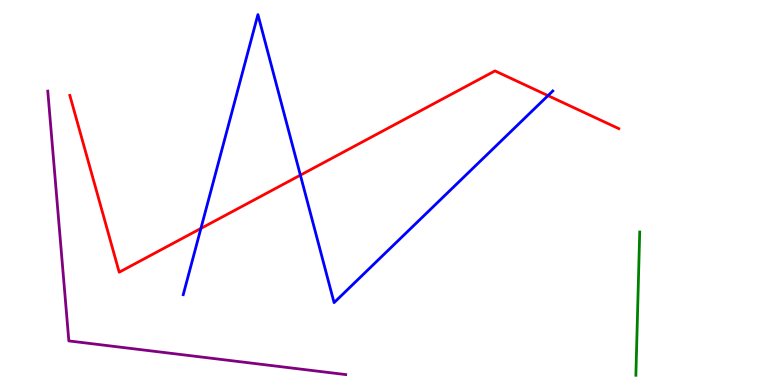[{'lines': ['blue', 'red'], 'intersections': [{'x': 2.59, 'y': 4.07}, {'x': 3.88, 'y': 5.45}, {'x': 7.07, 'y': 7.52}]}, {'lines': ['green', 'red'], 'intersections': []}, {'lines': ['purple', 'red'], 'intersections': []}, {'lines': ['blue', 'green'], 'intersections': []}, {'lines': ['blue', 'purple'], 'intersections': []}, {'lines': ['green', 'purple'], 'intersections': []}]